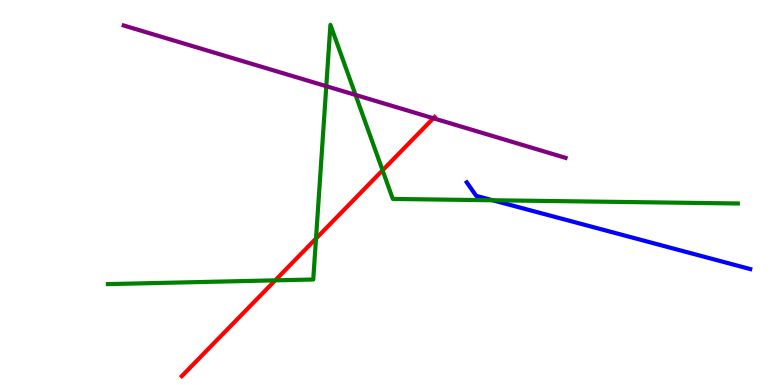[{'lines': ['blue', 'red'], 'intersections': []}, {'lines': ['green', 'red'], 'intersections': [{'x': 3.55, 'y': 2.72}, {'x': 4.08, 'y': 3.8}, {'x': 4.94, 'y': 5.58}]}, {'lines': ['purple', 'red'], 'intersections': [{'x': 5.59, 'y': 6.93}]}, {'lines': ['blue', 'green'], 'intersections': [{'x': 6.36, 'y': 4.8}]}, {'lines': ['blue', 'purple'], 'intersections': []}, {'lines': ['green', 'purple'], 'intersections': [{'x': 4.21, 'y': 7.76}, {'x': 4.59, 'y': 7.53}]}]